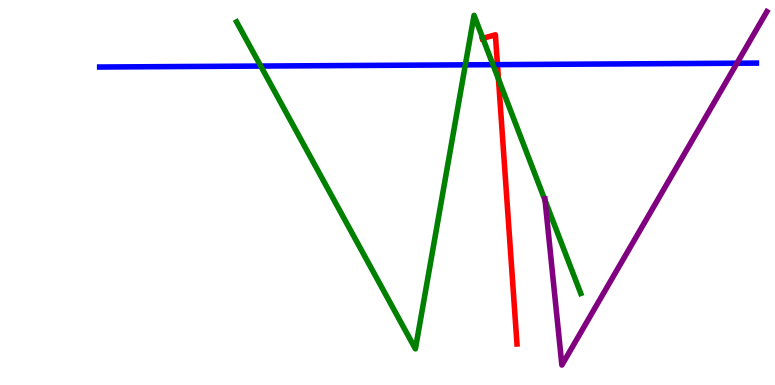[{'lines': ['blue', 'red'], 'intersections': [{'x': 6.42, 'y': 8.32}]}, {'lines': ['green', 'red'], 'intersections': [{'x': 6.23, 'y': 9.0}, {'x': 6.43, 'y': 7.95}]}, {'lines': ['purple', 'red'], 'intersections': []}, {'lines': ['blue', 'green'], 'intersections': [{'x': 3.36, 'y': 8.28}, {'x': 6.0, 'y': 8.32}, {'x': 6.36, 'y': 8.32}]}, {'lines': ['blue', 'purple'], 'intersections': [{'x': 9.51, 'y': 8.36}]}, {'lines': ['green', 'purple'], 'intersections': [{'x': 7.03, 'y': 4.79}]}]